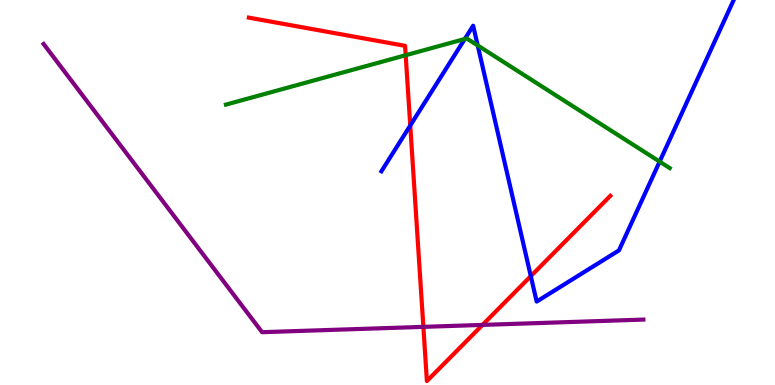[{'lines': ['blue', 'red'], 'intersections': [{'x': 5.29, 'y': 6.74}, {'x': 6.85, 'y': 2.83}]}, {'lines': ['green', 'red'], 'intersections': [{'x': 5.23, 'y': 8.57}]}, {'lines': ['purple', 'red'], 'intersections': [{'x': 5.46, 'y': 1.51}, {'x': 6.23, 'y': 1.56}]}, {'lines': ['blue', 'green'], 'intersections': [{'x': 6.0, 'y': 8.99}, {'x': 6.16, 'y': 8.82}, {'x': 8.51, 'y': 5.8}]}, {'lines': ['blue', 'purple'], 'intersections': []}, {'lines': ['green', 'purple'], 'intersections': []}]